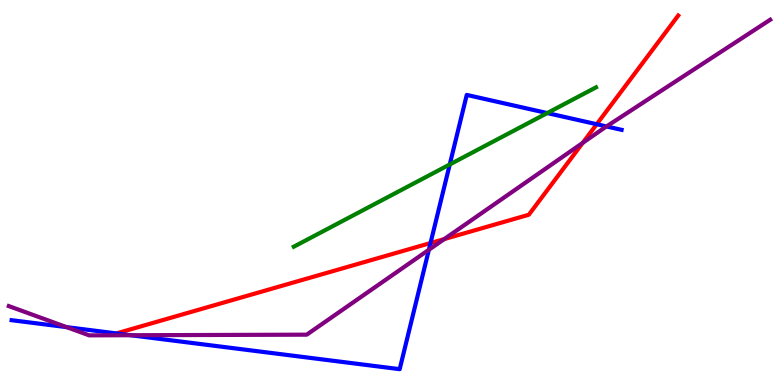[{'lines': ['blue', 'red'], 'intersections': [{'x': 5.56, 'y': 3.69}, {'x': 7.7, 'y': 6.77}]}, {'lines': ['green', 'red'], 'intersections': []}, {'lines': ['purple', 'red'], 'intersections': [{'x': 5.73, 'y': 3.79}, {'x': 7.52, 'y': 6.29}]}, {'lines': ['blue', 'green'], 'intersections': [{'x': 5.8, 'y': 5.73}, {'x': 7.06, 'y': 7.06}]}, {'lines': ['blue', 'purple'], 'intersections': [{'x': 0.86, 'y': 1.5}, {'x': 1.69, 'y': 1.29}, {'x': 5.53, 'y': 3.51}, {'x': 7.83, 'y': 6.72}]}, {'lines': ['green', 'purple'], 'intersections': []}]